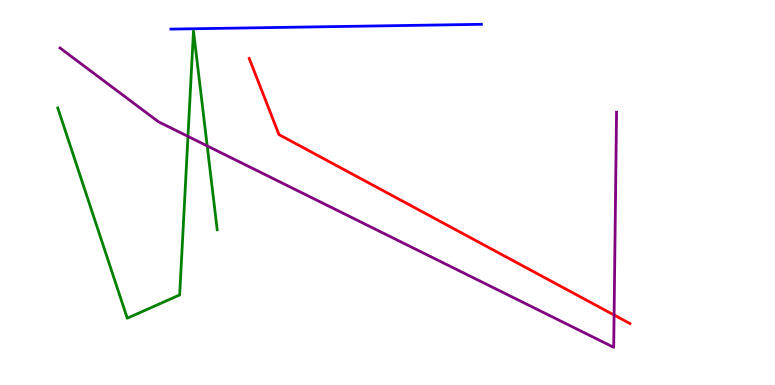[{'lines': ['blue', 'red'], 'intersections': []}, {'lines': ['green', 'red'], 'intersections': []}, {'lines': ['purple', 'red'], 'intersections': [{'x': 7.92, 'y': 1.82}]}, {'lines': ['blue', 'green'], 'intersections': []}, {'lines': ['blue', 'purple'], 'intersections': []}, {'lines': ['green', 'purple'], 'intersections': [{'x': 2.43, 'y': 6.46}, {'x': 2.67, 'y': 6.21}]}]